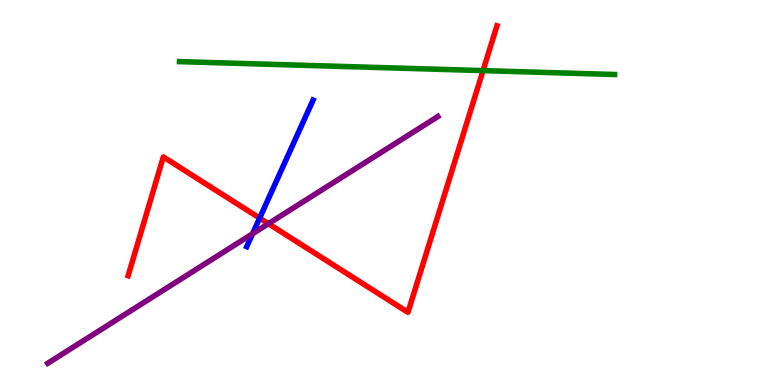[{'lines': ['blue', 'red'], 'intersections': [{'x': 3.35, 'y': 4.34}]}, {'lines': ['green', 'red'], 'intersections': [{'x': 6.23, 'y': 8.17}]}, {'lines': ['purple', 'red'], 'intersections': [{'x': 3.46, 'y': 4.19}]}, {'lines': ['blue', 'green'], 'intersections': []}, {'lines': ['blue', 'purple'], 'intersections': [{'x': 3.26, 'y': 3.93}]}, {'lines': ['green', 'purple'], 'intersections': []}]